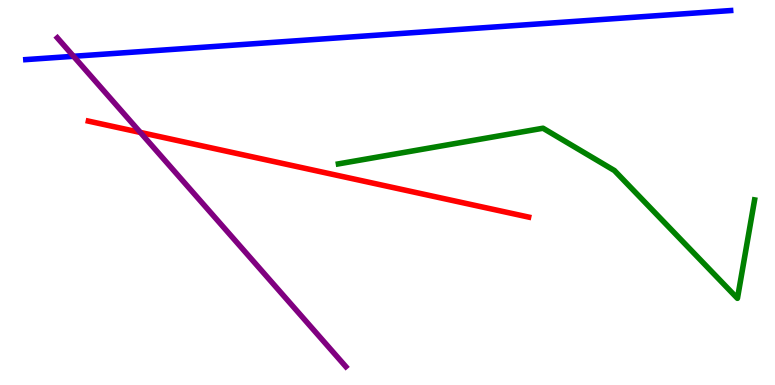[{'lines': ['blue', 'red'], 'intersections': []}, {'lines': ['green', 'red'], 'intersections': []}, {'lines': ['purple', 'red'], 'intersections': [{'x': 1.81, 'y': 6.56}]}, {'lines': ['blue', 'green'], 'intersections': []}, {'lines': ['blue', 'purple'], 'intersections': [{'x': 0.949, 'y': 8.54}]}, {'lines': ['green', 'purple'], 'intersections': []}]